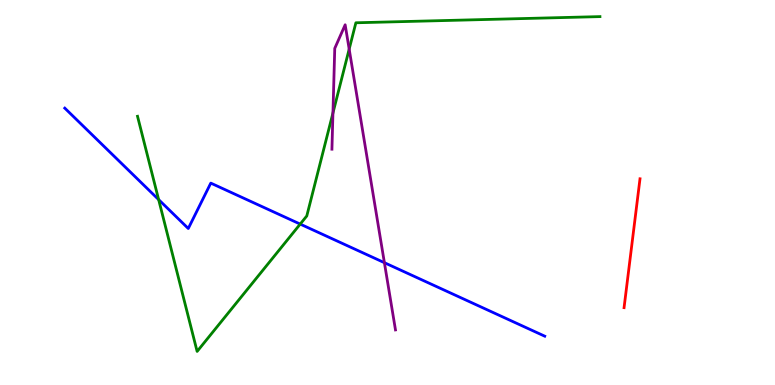[{'lines': ['blue', 'red'], 'intersections': []}, {'lines': ['green', 'red'], 'intersections': []}, {'lines': ['purple', 'red'], 'intersections': []}, {'lines': ['blue', 'green'], 'intersections': [{'x': 2.05, 'y': 4.82}, {'x': 3.87, 'y': 4.18}]}, {'lines': ['blue', 'purple'], 'intersections': [{'x': 4.96, 'y': 3.18}]}, {'lines': ['green', 'purple'], 'intersections': [{'x': 4.3, 'y': 7.06}, {'x': 4.51, 'y': 8.72}]}]